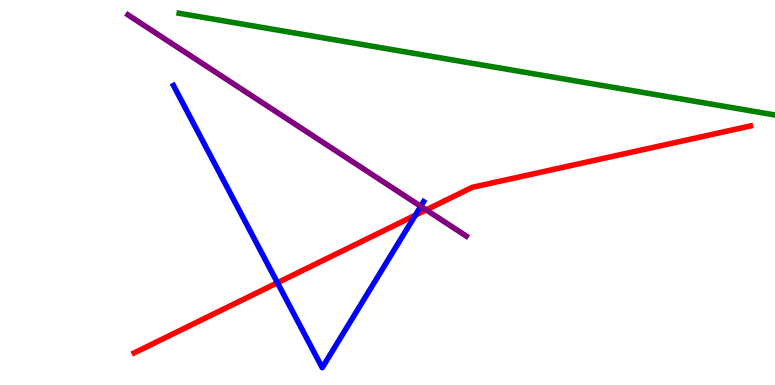[{'lines': ['blue', 'red'], 'intersections': [{'x': 3.58, 'y': 2.66}, {'x': 5.36, 'y': 4.41}]}, {'lines': ['green', 'red'], 'intersections': []}, {'lines': ['purple', 'red'], 'intersections': [{'x': 5.5, 'y': 4.55}]}, {'lines': ['blue', 'green'], 'intersections': []}, {'lines': ['blue', 'purple'], 'intersections': [{'x': 5.43, 'y': 4.64}]}, {'lines': ['green', 'purple'], 'intersections': []}]